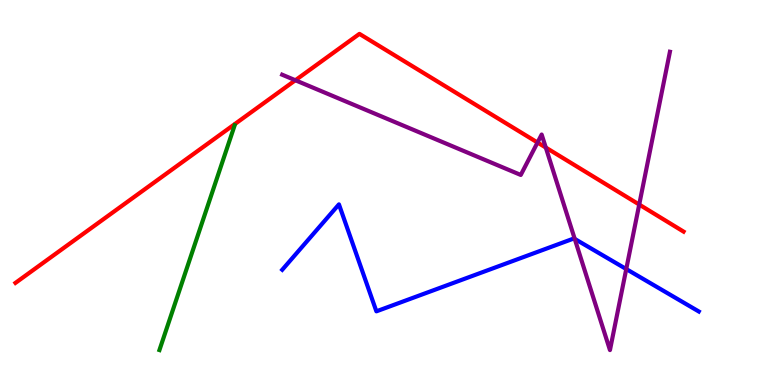[{'lines': ['blue', 'red'], 'intersections': []}, {'lines': ['green', 'red'], 'intersections': []}, {'lines': ['purple', 'red'], 'intersections': [{'x': 3.81, 'y': 7.92}, {'x': 6.94, 'y': 6.3}, {'x': 7.04, 'y': 6.17}, {'x': 8.25, 'y': 4.69}]}, {'lines': ['blue', 'green'], 'intersections': []}, {'lines': ['blue', 'purple'], 'intersections': [{'x': 7.42, 'y': 3.79}, {'x': 8.08, 'y': 3.01}]}, {'lines': ['green', 'purple'], 'intersections': []}]